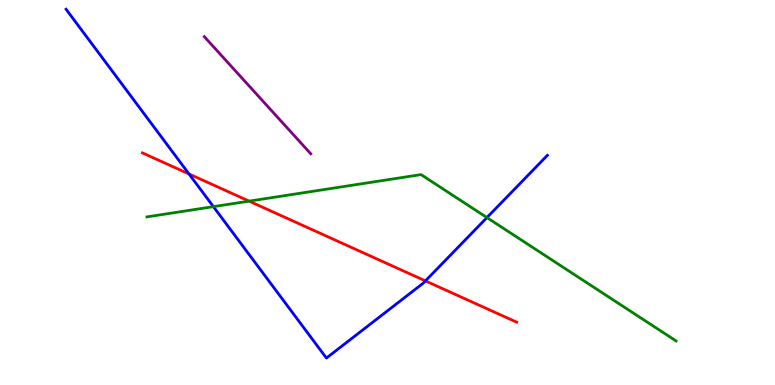[{'lines': ['blue', 'red'], 'intersections': [{'x': 2.44, 'y': 5.48}, {'x': 5.49, 'y': 2.7}]}, {'lines': ['green', 'red'], 'intersections': [{'x': 3.21, 'y': 4.78}]}, {'lines': ['purple', 'red'], 'intersections': []}, {'lines': ['blue', 'green'], 'intersections': [{'x': 2.75, 'y': 4.63}, {'x': 6.28, 'y': 4.35}]}, {'lines': ['blue', 'purple'], 'intersections': []}, {'lines': ['green', 'purple'], 'intersections': []}]